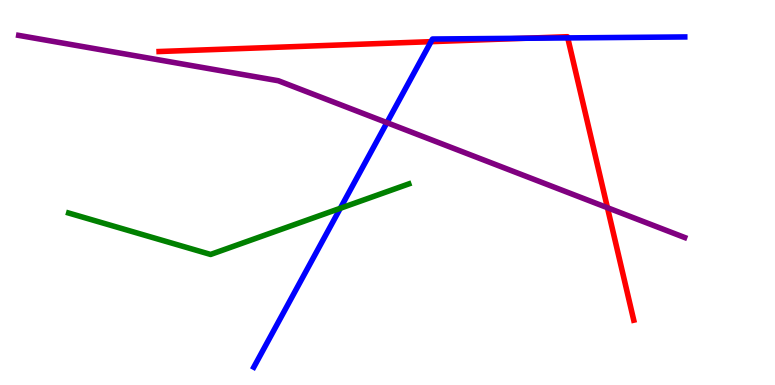[{'lines': ['blue', 'red'], 'intersections': [{'x': 5.56, 'y': 8.92}, {'x': 6.77, 'y': 9.01}, {'x': 7.33, 'y': 9.02}]}, {'lines': ['green', 'red'], 'intersections': []}, {'lines': ['purple', 'red'], 'intersections': [{'x': 7.84, 'y': 4.61}]}, {'lines': ['blue', 'green'], 'intersections': [{'x': 4.39, 'y': 4.59}]}, {'lines': ['blue', 'purple'], 'intersections': [{'x': 4.99, 'y': 6.81}]}, {'lines': ['green', 'purple'], 'intersections': []}]